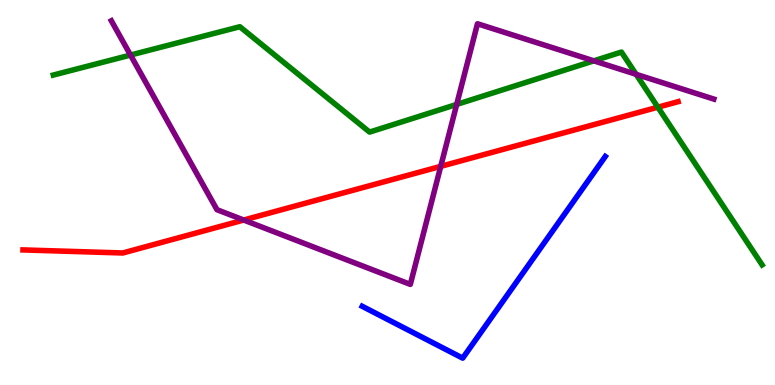[{'lines': ['blue', 'red'], 'intersections': []}, {'lines': ['green', 'red'], 'intersections': [{'x': 8.49, 'y': 7.22}]}, {'lines': ['purple', 'red'], 'intersections': [{'x': 3.14, 'y': 4.28}, {'x': 5.69, 'y': 5.68}]}, {'lines': ['blue', 'green'], 'intersections': []}, {'lines': ['blue', 'purple'], 'intersections': []}, {'lines': ['green', 'purple'], 'intersections': [{'x': 1.68, 'y': 8.57}, {'x': 5.89, 'y': 7.29}, {'x': 7.66, 'y': 8.42}, {'x': 8.21, 'y': 8.07}]}]